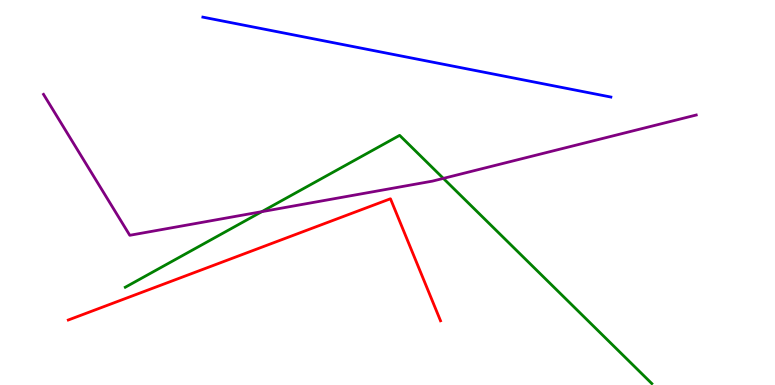[{'lines': ['blue', 'red'], 'intersections': []}, {'lines': ['green', 'red'], 'intersections': []}, {'lines': ['purple', 'red'], 'intersections': []}, {'lines': ['blue', 'green'], 'intersections': []}, {'lines': ['blue', 'purple'], 'intersections': []}, {'lines': ['green', 'purple'], 'intersections': [{'x': 3.38, 'y': 4.5}, {'x': 5.72, 'y': 5.37}]}]